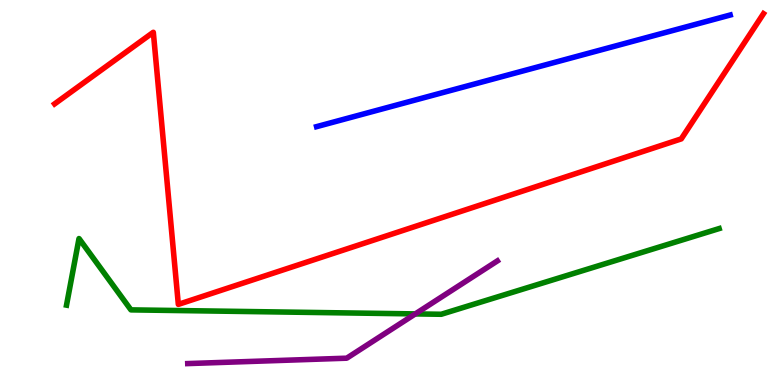[{'lines': ['blue', 'red'], 'intersections': []}, {'lines': ['green', 'red'], 'intersections': []}, {'lines': ['purple', 'red'], 'intersections': []}, {'lines': ['blue', 'green'], 'intersections': []}, {'lines': ['blue', 'purple'], 'intersections': []}, {'lines': ['green', 'purple'], 'intersections': [{'x': 5.36, 'y': 1.85}]}]